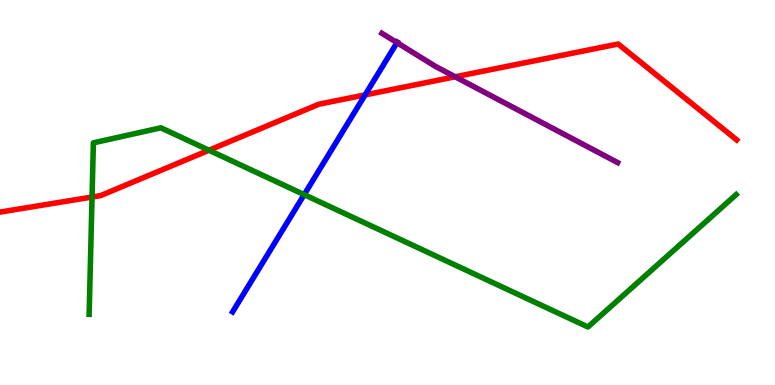[{'lines': ['blue', 'red'], 'intersections': [{'x': 4.71, 'y': 7.54}]}, {'lines': ['green', 'red'], 'intersections': [{'x': 1.19, 'y': 4.88}, {'x': 2.7, 'y': 6.1}]}, {'lines': ['purple', 'red'], 'intersections': [{'x': 5.87, 'y': 8.01}]}, {'lines': ['blue', 'green'], 'intersections': [{'x': 3.92, 'y': 4.94}]}, {'lines': ['blue', 'purple'], 'intersections': [{'x': 5.12, 'y': 8.89}]}, {'lines': ['green', 'purple'], 'intersections': []}]